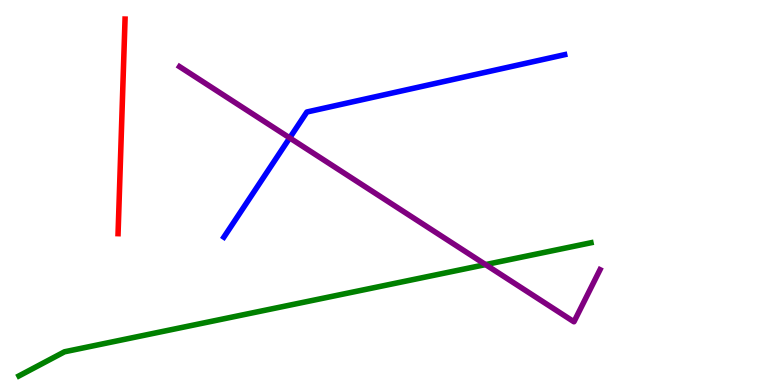[{'lines': ['blue', 'red'], 'intersections': []}, {'lines': ['green', 'red'], 'intersections': []}, {'lines': ['purple', 'red'], 'intersections': []}, {'lines': ['blue', 'green'], 'intersections': []}, {'lines': ['blue', 'purple'], 'intersections': [{'x': 3.74, 'y': 6.42}]}, {'lines': ['green', 'purple'], 'intersections': [{'x': 6.27, 'y': 3.13}]}]